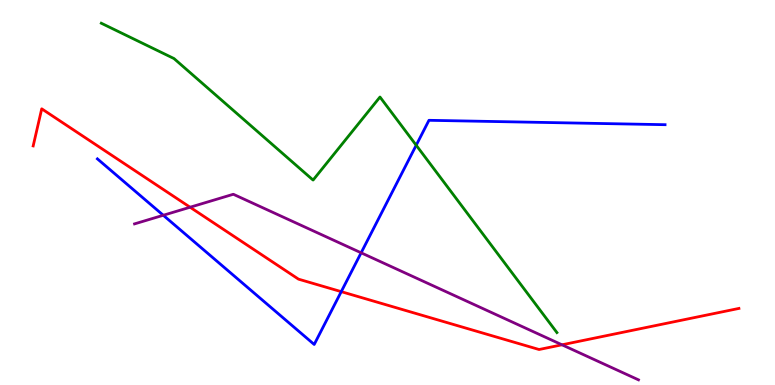[{'lines': ['blue', 'red'], 'intersections': [{'x': 4.4, 'y': 2.42}]}, {'lines': ['green', 'red'], 'intersections': []}, {'lines': ['purple', 'red'], 'intersections': [{'x': 2.45, 'y': 4.62}, {'x': 7.25, 'y': 1.04}]}, {'lines': ['blue', 'green'], 'intersections': [{'x': 5.37, 'y': 6.23}]}, {'lines': ['blue', 'purple'], 'intersections': [{'x': 2.11, 'y': 4.41}, {'x': 4.66, 'y': 3.43}]}, {'lines': ['green', 'purple'], 'intersections': []}]